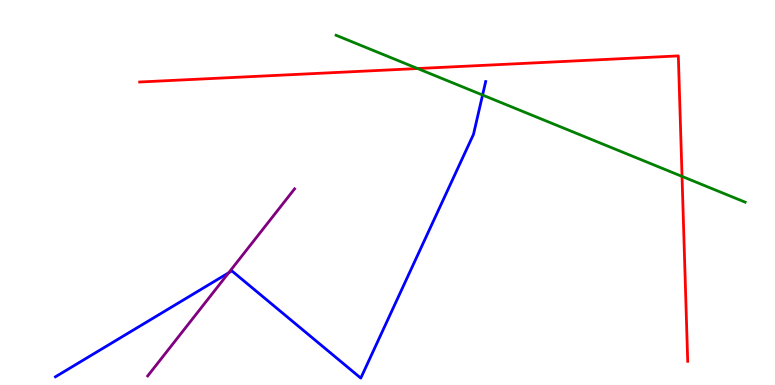[{'lines': ['blue', 'red'], 'intersections': []}, {'lines': ['green', 'red'], 'intersections': [{'x': 5.39, 'y': 8.22}, {'x': 8.8, 'y': 5.42}]}, {'lines': ['purple', 'red'], 'intersections': []}, {'lines': ['blue', 'green'], 'intersections': [{'x': 6.23, 'y': 7.53}]}, {'lines': ['blue', 'purple'], 'intersections': [{'x': 2.95, 'y': 2.91}]}, {'lines': ['green', 'purple'], 'intersections': []}]